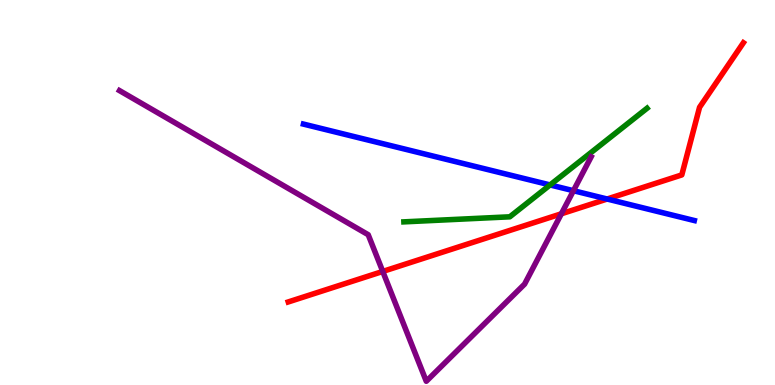[{'lines': ['blue', 'red'], 'intersections': [{'x': 7.83, 'y': 4.83}]}, {'lines': ['green', 'red'], 'intersections': []}, {'lines': ['purple', 'red'], 'intersections': [{'x': 4.94, 'y': 2.95}, {'x': 7.24, 'y': 4.45}]}, {'lines': ['blue', 'green'], 'intersections': [{'x': 7.1, 'y': 5.2}]}, {'lines': ['blue', 'purple'], 'intersections': [{'x': 7.4, 'y': 5.05}]}, {'lines': ['green', 'purple'], 'intersections': []}]